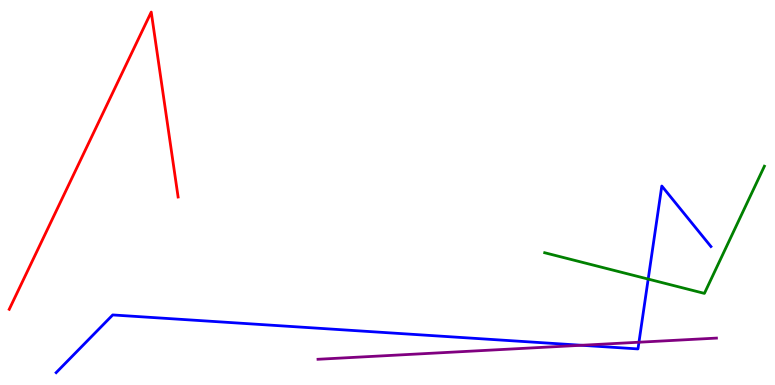[{'lines': ['blue', 'red'], 'intersections': []}, {'lines': ['green', 'red'], 'intersections': []}, {'lines': ['purple', 'red'], 'intersections': []}, {'lines': ['blue', 'green'], 'intersections': [{'x': 8.36, 'y': 2.75}]}, {'lines': ['blue', 'purple'], 'intersections': [{'x': 7.5, 'y': 1.03}, {'x': 8.24, 'y': 1.11}]}, {'lines': ['green', 'purple'], 'intersections': []}]